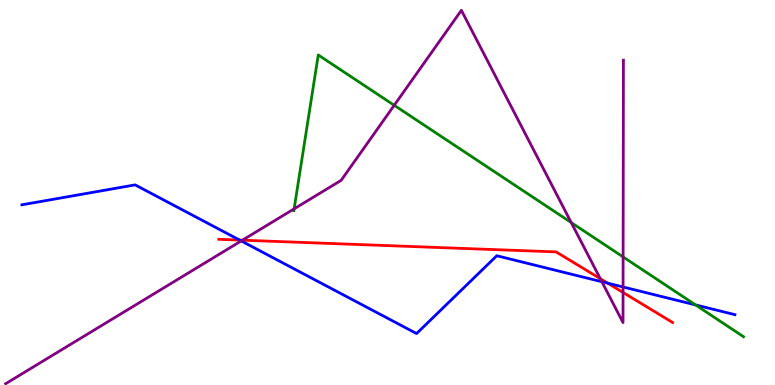[{'lines': ['blue', 'red'], 'intersections': [{'x': 3.09, 'y': 3.76}, {'x': 7.84, 'y': 2.64}]}, {'lines': ['green', 'red'], 'intersections': []}, {'lines': ['purple', 'red'], 'intersections': [{'x': 3.13, 'y': 3.76}, {'x': 7.75, 'y': 2.76}, {'x': 8.04, 'y': 2.4}]}, {'lines': ['blue', 'green'], 'intersections': [{'x': 8.97, 'y': 2.08}]}, {'lines': ['blue', 'purple'], 'intersections': [{'x': 3.11, 'y': 3.74}, {'x': 7.77, 'y': 2.68}, {'x': 8.04, 'y': 2.55}]}, {'lines': ['green', 'purple'], 'intersections': [{'x': 3.8, 'y': 4.58}, {'x': 5.09, 'y': 7.27}, {'x': 7.37, 'y': 4.22}, {'x': 8.04, 'y': 3.33}]}]